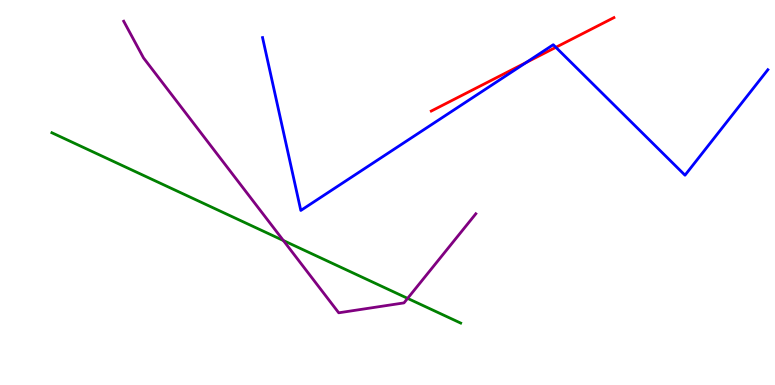[{'lines': ['blue', 'red'], 'intersections': [{'x': 6.79, 'y': 8.38}, {'x': 7.17, 'y': 8.77}]}, {'lines': ['green', 'red'], 'intersections': []}, {'lines': ['purple', 'red'], 'intersections': []}, {'lines': ['blue', 'green'], 'intersections': []}, {'lines': ['blue', 'purple'], 'intersections': []}, {'lines': ['green', 'purple'], 'intersections': [{'x': 3.66, 'y': 3.75}, {'x': 5.26, 'y': 2.25}]}]